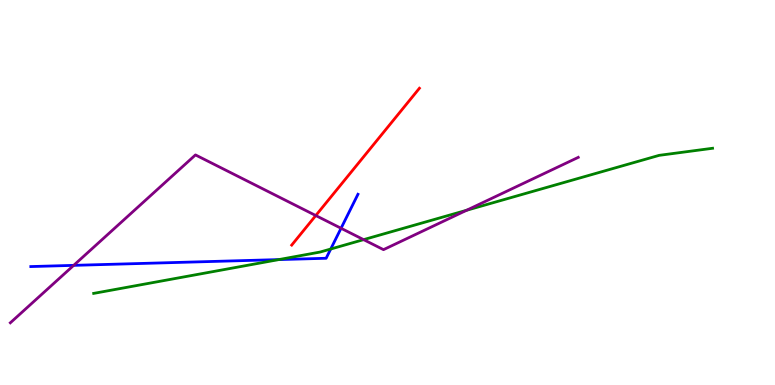[{'lines': ['blue', 'red'], 'intersections': []}, {'lines': ['green', 'red'], 'intersections': []}, {'lines': ['purple', 'red'], 'intersections': [{'x': 4.07, 'y': 4.4}]}, {'lines': ['blue', 'green'], 'intersections': [{'x': 3.6, 'y': 3.26}, {'x': 4.27, 'y': 3.53}]}, {'lines': ['blue', 'purple'], 'intersections': [{'x': 0.951, 'y': 3.11}, {'x': 4.4, 'y': 4.07}]}, {'lines': ['green', 'purple'], 'intersections': [{'x': 4.69, 'y': 3.78}, {'x': 6.02, 'y': 4.54}]}]